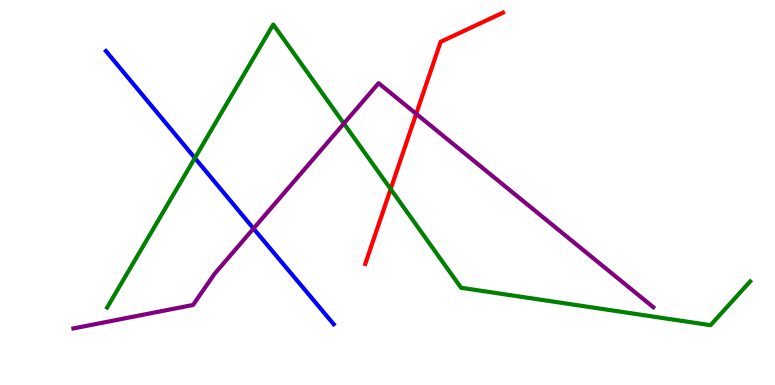[{'lines': ['blue', 'red'], 'intersections': []}, {'lines': ['green', 'red'], 'intersections': [{'x': 5.04, 'y': 5.09}]}, {'lines': ['purple', 'red'], 'intersections': [{'x': 5.37, 'y': 7.04}]}, {'lines': ['blue', 'green'], 'intersections': [{'x': 2.51, 'y': 5.9}]}, {'lines': ['blue', 'purple'], 'intersections': [{'x': 3.27, 'y': 4.06}]}, {'lines': ['green', 'purple'], 'intersections': [{'x': 4.44, 'y': 6.79}]}]